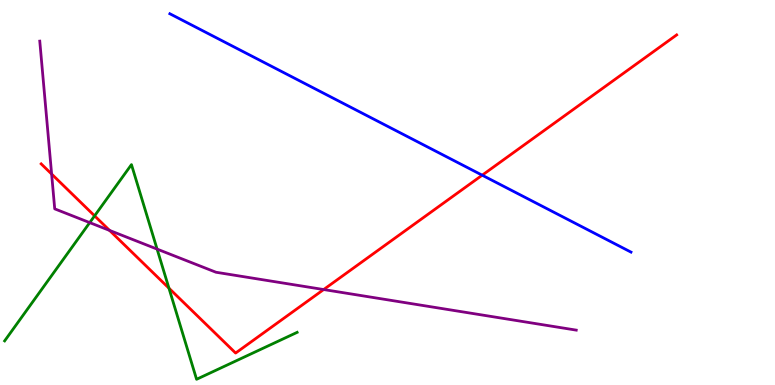[{'lines': ['blue', 'red'], 'intersections': [{'x': 6.22, 'y': 5.45}]}, {'lines': ['green', 'red'], 'intersections': [{'x': 1.22, 'y': 4.39}, {'x': 2.18, 'y': 2.51}]}, {'lines': ['purple', 'red'], 'intersections': [{'x': 0.666, 'y': 5.48}, {'x': 1.41, 'y': 4.02}, {'x': 4.18, 'y': 2.48}]}, {'lines': ['blue', 'green'], 'intersections': []}, {'lines': ['blue', 'purple'], 'intersections': []}, {'lines': ['green', 'purple'], 'intersections': [{'x': 1.16, 'y': 4.22}, {'x': 2.03, 'y': 3.53}]}]